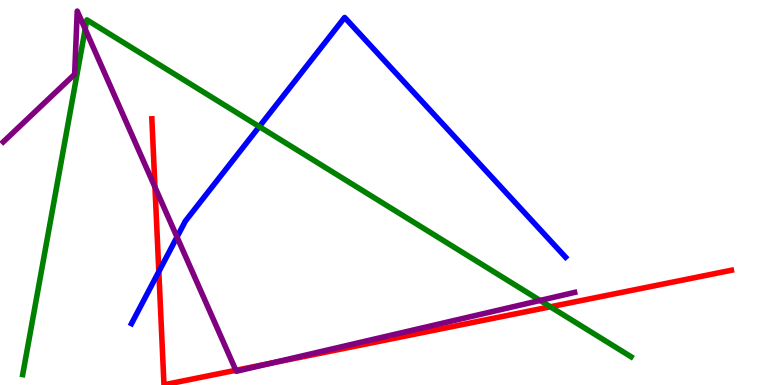[{'lines': ['blue', 'red'], 'intersections': [{'x': 2.05, 'y': 2.95}]}, {'lines': ['green', 'red'], 'intersections': [{'x': 7.1, 'y': 2.03}]}, {'lines': ['purple', 'red'], 'intersections': [{'x': 2.0, 'y': 5.14}, {'x': 3.04, 'y': 0.382}, {'x': 3.5, 'y': 0.569}]}, {'lines': ['blue', 'green'], 'intersections': [{'x': 3.35, 'y': 6.71}]}, {'lines': ['blue', 'purple'], 'intersections': [{'x': 2.28, 'y': 3.84}]}, {'lines': ['green', 'purple'], 'intersections': [{'x': 1.1, 'y': 9.24}, {'x': 6.97, 'y': 2.2}]}]